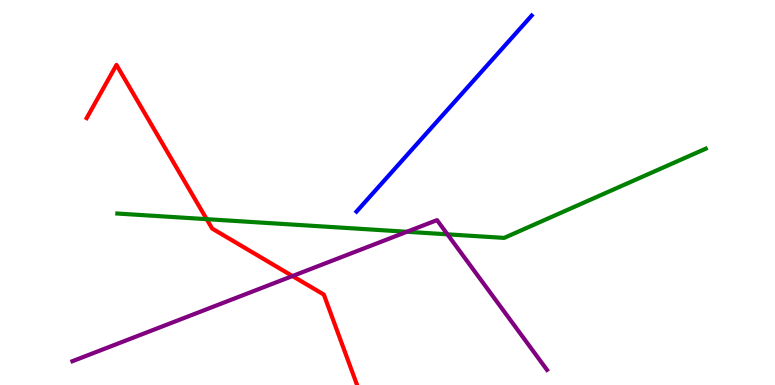[{'lines': ['blue', 'red'], 'intersections': []}, {'lines': ['green', 'red'], 'intersections': [{'x': 2.67, 'y': 4.31}]}, {'lines': ['purple', 'red'], 'intersections': [{'x': 3.77, 'y': 2.83}]}, {'lines': ['blue', 'green'], 'intersections': []}, {'lines': ['blue', 'purple'], 'intersections': []}, {'lines': ['green', 'purple'], 'intersections': [{'x': 5.25, 'y': 3.98}, {'x': 5.77, 'y': 3.91}]}]